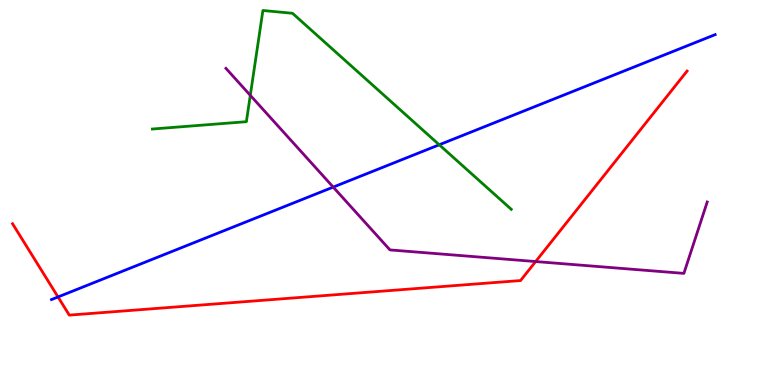[{'lines': ['blue', 'red'], 'intersections': [{'x': 0.749, 'y': 2.29}]}, {'lines': ['green', 'red'], 'intersections': []}, {'lines': ['purple', 'red'], 'intersections': [{'x': 6.91, 'y': 3.21}]}, {'lines': ['blue', 'green'], 'intersections': [{'x': 5.67, 'y': 6.24}]}, {'lines': ['blue', 'purple'], 'intersections': [{'x': 4.3, 'y': 5.14}]}, {'lines': ['green', 'purple'], 'intersections': [{'x': 3.23, 'y': 7.52}]}]